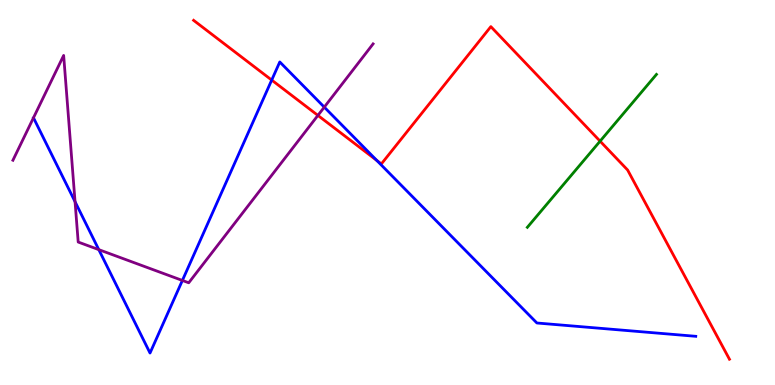[{'lines': ['blue', 'red'], 'intersections': [{'x': 3.51, 'y': 7.92}, {'x': 4.86, 'y': 5.83}]}, {'lines': ['green', 'red'], 'intersections': [{'x': 7.74, 'y': 6.33}]}, {'lines': ['purple', 'red'], 'intersections': [{'x': 4.1, 'y': 7.0}]}, {'lines': ['blue', 'green'], 'intersections': []}, {'lines': ['blue', 'purple'], 'intersections': [{'x': 0.968, 'y': 4.76}, {'x': 1.27, 'y': 3.52}, {'x': 2.35, 'y': 2.72}, {'x': 4.18, 'y': 7.22}]}, {'lines': ['green', 'purple'], 'intersections': []}]